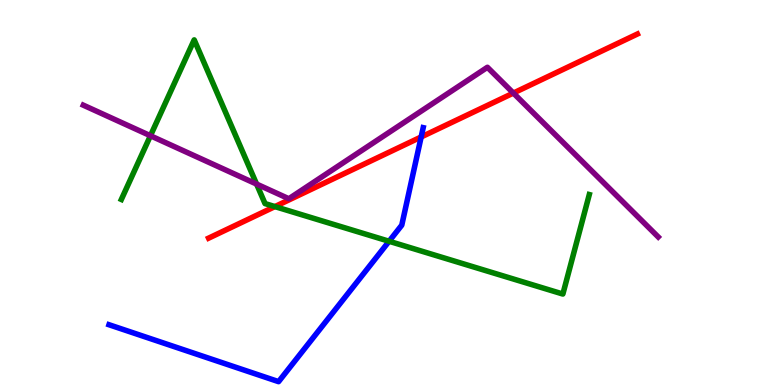[{'lines': ['blue', 'red'], 'intersections': [{'x': 5.43, 'y': 6.44}]}, {'lines': ['green', 'red'], 'intersections': [{'x': 3.55, 'y': 4.63}]}, {'lines': ['purple', 'red'], 'intersections': [{'x': 6.62, 'y': 7.58}]}, {'lines': ['blue', 'green'], 'intersections': [{'x': 5.02, 'y': 3.73}]}, {'lines': ['blue', 'purple'], 'intersections': []}, {'lines': ['green', 'purple'], 'intersections': [{'x': 1.94, 'y': 6.47}, {'x': 3.31, 'y': 5.22}]}]